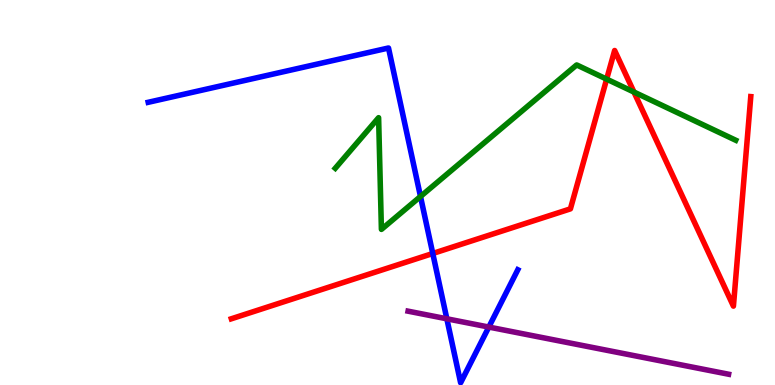[{'lines': ['blue', 'red'], 'intersections': [{'x': 5.58, 'y': 3.42}]}, {'lines': ['green', 'red'], 'intersections': [{'x': 7.83, 'y': 7.94}, {'x': 8.18, 'y': 7.61}]}, {'lines': ['purple', 'red'], 'intersections': []}, {'lines': ['blue', 'green'], 'intersections': [{'x': 5.43, 'y': 4.9}]}, {'lines': ['blue', 'purple'], 'intersections': [{'x': 5.77, 'y': 1.72}, {'x': 6.31, 'y': 1.5}]}, {'lines': ['green', 'purple'], 'intersections': []}]